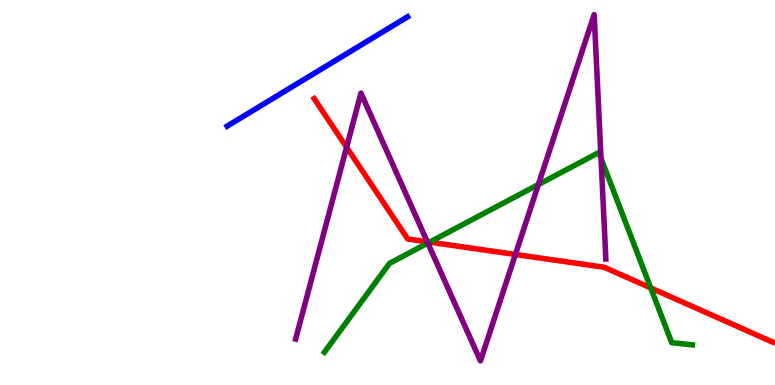[{'lines': ['blue', 'red'], 'intersections': []}, {'lines': ['green', 'red'], 'intersections': [{'x': 5.54, 'y': 3.71}, {'x': 8.4, 'y': 2.52}]}, {'lines': ['purple', 'red'], 'intersections': [{'x': 4.47, 'y': 6.18}, {'x': 5.51, 'y': 3.72}, {'x': 6.65, 'y': 3.39}]}, {'lines': ['blue', 'green'], 'intersections': []}, {'lines': ['blue', 'purple'], 'intersections': []}, {'lines': ['green', 'purple'], 'intersections': [{'x': 5.52, 'y': 3.69}, {'x': 6.95, 'y': 5.21}, {'x': 7.76, 'y': 5.89}]}]